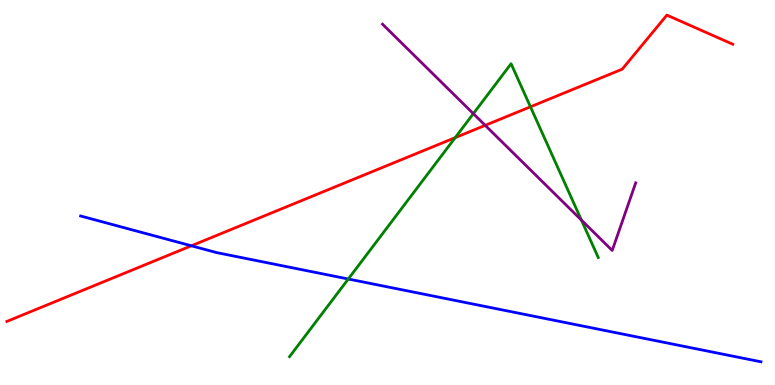[{'lines': ['blue', 'red'], 'intersections': [{'x': 2.47, 'y': 3.62}]}, {'lines': ['green', 'red'], 'intersections': [{'x': 5.87, 'y': 6.42}, {'x': 6.84, 'y': 7.23}]}, {'lines': ['purple', 'red'], 'intersections': [{'x': 6.26, 'y': 6.74}]}, {'lines': ['blue', 'green'], 'intersections': [{'x': 4.49, 'y': 2.75}]}, {'lines': ['blue', 'purple'], 'intersections': []}, {'lines': ['green', 'purple'], 'intersections': [{'x': 6.11, 'y': 7.05}, {'x': 7.5, 'y': 4.28}]}]